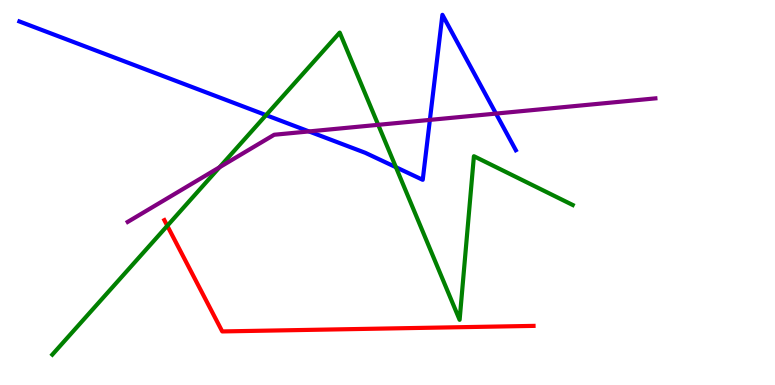[{'lines': ['blue', 'red'], 'intersections': []}, {'lines': ['green', 'red'], 'intersections': [{'x': 2.16, 'y': 4.14}]}, {'lines': ['purple', 'red'], 'intersections': []}, {'lines': ['blue', 'green'], 'intersections': [{'x': 3.43, 'y': 7.01}, {'x': 5.11, 'y': 5.66}]}, {'lines': ['blue', 'purple'], 'intersections': [{'x': 3.99, 'y': 6.59}, {'x': 5.55, 'y': 6.89}, {'x': 6.4, 'y': 7.05}]}, {'lines': ['green', 'purple'], 'intersections': [{'x': 2.83, 'y': 5.65}, {'x': 4.88, 'y': 6.76}]}]